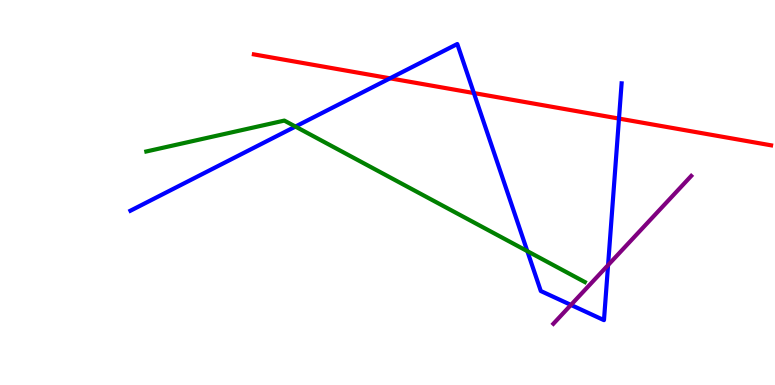[{'lines': ['blue', 'red'], 'intersections': [{'x': 5.03, 'y': 7.97}, {'x': 6.11, 'y': 7.58}, {'x': 7.99, 'y': 6.92}]}, {'lines': ['green', 'red'], 'intersections': []}, {'lines': ['purple', 'red'], 'intersections': []}, {'lines': ['blue', 'green'], 'intersections': [{'x': 3.81, 'y': 6.71}, {'x': 6.8, 'y': 3.48}]}, {'lines': ['blue', 'purple'], 'intersections': [{'x': 7.37, 'y': 2.08}, {'x': 7.85, 'y': 3.11}]}, {'lines': ['green', 'purple'], 'intersections': []}]